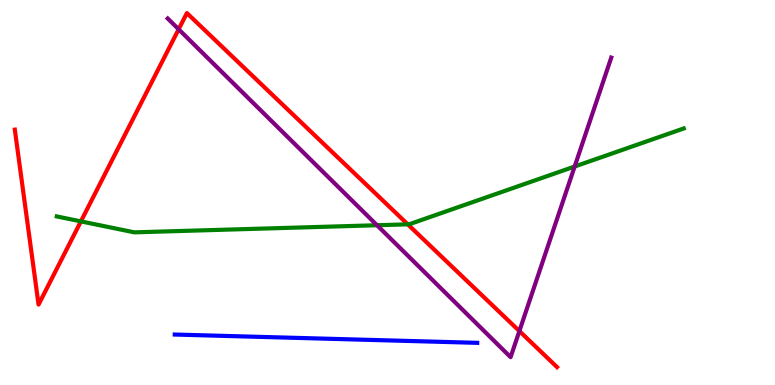[{'lines': ['blue', 'red'], 'intersections': []}, {'lines': ['green', 'red'], 'intersections': [{'x': 1.04, 'y': 4.25}, {'x': 5.26, 'y': 4.17}]}, {'lines': ['purple', 'red'], 'intersections': [{'x': 2.3, 'y': 9.24}, {'x': 6.7, 'y': 1.4}]}, {'lines': ['blue', 'green'], 'intersections': []}, {'lines': ['blue', 'purple'], 'intersections': []}, {'lines': ['green', 'purple'], 'intersections': [{'x': 4.86, 'y': 4.15}, {'x': 7.41, 'y': 5.67}]}]